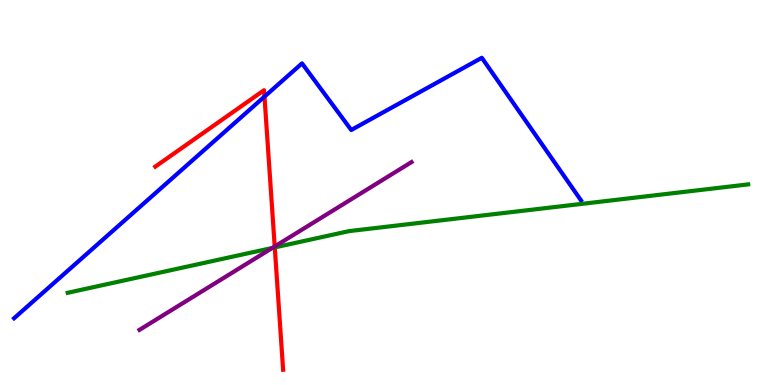[{'lines': ['blue', 'red'], 'intersections': [{'x': 3.41, 'y': 7.49}]}, {'lines': ['green', 'red'], 'intersections': [{'x': 3.55, 'y': 3.57}]}, {'lines': ['purple', 'red'], 'intersections': [{'x': 3.54, 'y': 3.6}]}, {'lines': ['blue', 'green'], 'intersections': []}, {'lines': ['blue', 'purple'], 'intersections': []}, {'lines': ['green', 'purple'], 'intersections': [{'x': 3.51, 'y': 3.56}]}]